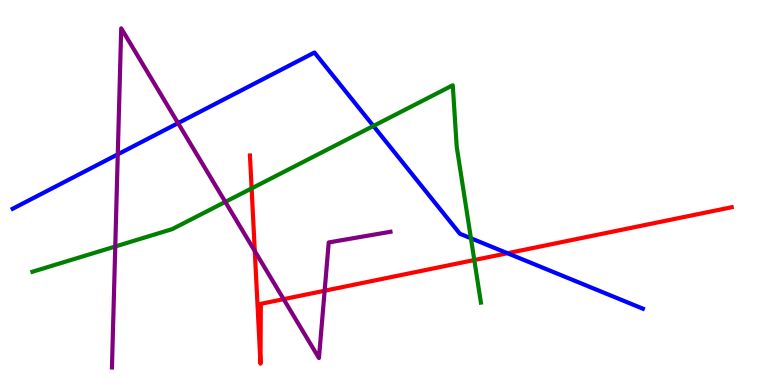[{'lines': ['blue', 'red'], 'intersections': [{'x': 6.55, 'y': 3.42}]}, {'lines': ['green', 'red'], 'intersections': [{'x': 3.25, 'y': 5.11}, {'x': 6.12, 'y': 3.25}]}, {'lines': ['purple', 'red'], 'intersections': [{'x': 3.29, 'y': 3.48}, {'x': 3.66, 'y': 2.23}, {'x': 4.19, 'y': 2.45}]}, {'lines': ['blue', 'green'], 'intersections': [{'x': 4.82, 'y': 6.73}, {'x': 6.08, 'y': 3.81}]}, {'lines': ['blue', 'purple'], 'intersections': [{'x': 1.52, 'y': 5.99}, {'x': 2.3, 'y': 6.8}]}, {'lines': ['green', 'purple'], 'intersections': [{'x': 1.49, 'y': 3.6}, {'x': 2.91, 'y': 4.76}]}]